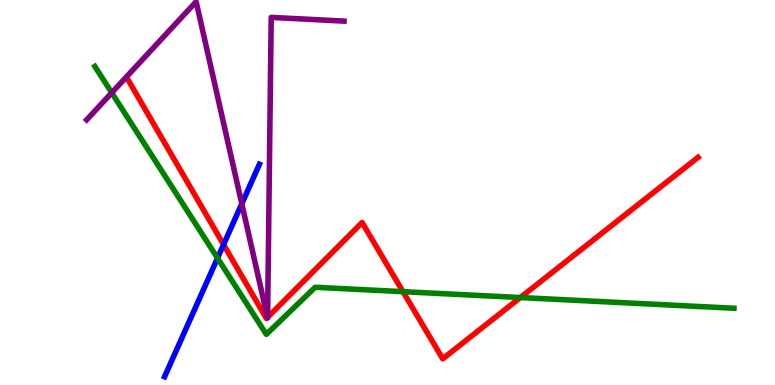[{'lines': ['blue', 'red'], 'intersections': [{'x': 2.88, 'y': 3.65}]}, {'lines': ['green', 'red'], 'intersections': [{'x': 5.2, 'y': 2.42}, {'x': 6.71, 'y': 2.27}]}, {'lines': ['purple', 'red'], 'intersections': [{'x': 3.45, 'y': 1.76}, {'x': 3.45, 'y': 1.76}]}, {'lines': ['blue', 'green'], 'intersections': [{'x': 2.81, 'y': 3.3}]}, {'lines': ['blue', 'purple'], 'intersections': [{'x': 3.12, 'y': 4.71}]}, {'lines': ['green', 'purple'], 'intersections': [{'x': 1.44, 'y': 7.59}]}]